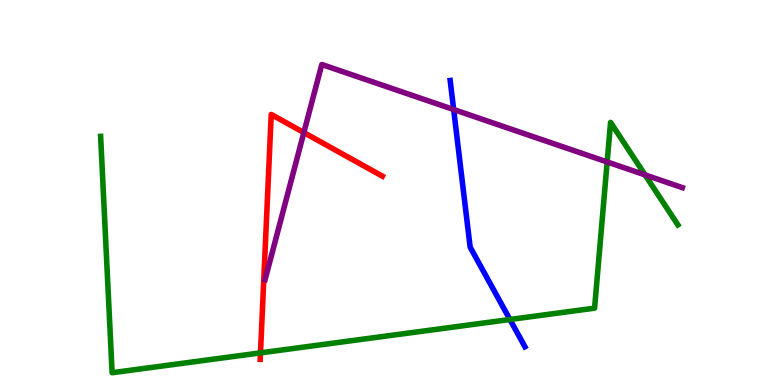[{'lines': ['blue', 'red'], 'intersections': []}, {'lines': ['green', 'red'], 'intersections': [{'x': 3.36, 'y': 0.834}]}, {'lines': ['purple', 'red'], 'intersections': [{'x': 3.92, 'y': 6.56}]}, {'lines': ['blue', 'green'], 'intersections': [{'x': 6.58, 'y': 1.7}]}, {'lines': ['blue', 'purple'], 'intersections': [{'x': 5.85, 'y': 7.15}]}, {'lines': ['green', 'purple'], 'intersections': [{'x': 7.83, 'y': 5.79}, {'x': 8.32, 'y': 5.46}]}]